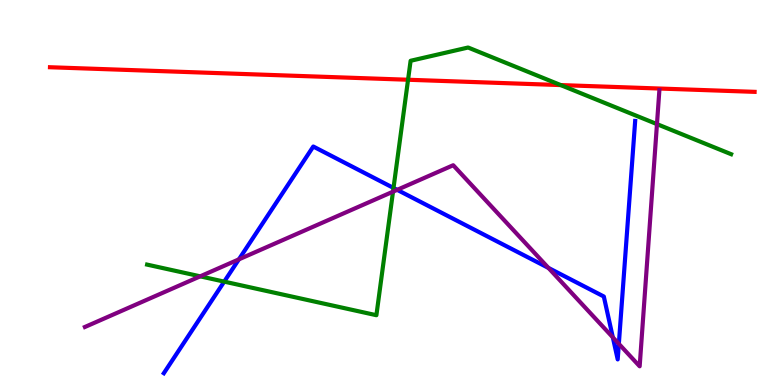[{'lines': ['blue', 'red'], 'intersections': []}, {'lines': ['green', 'red'], 'intersections': [{'x': 5.27, 'y': 7.93}, {'x': 7.24, 'y': 7.79}]}, {'lines': ['purple', 'red'], 'intersections': []}, {'lines': ['blue', 'green'], 'intersections': [{'x': 2.89, 'y': 2.69}, {'x': 5.08, 'y': 5.12}]}, {'lines': ['blue', 'purple'], 'intersections': [{'x': 3.08, 'y': 3.26}, {'x': 5.12, 'y': 5.07}, {'x': 7.08, 'y': 3.04}, {'x': 7.91, 'y': 1.24}, {'x': 7.99, 'y': 1.07}]}, {'lines': ['green', 'purple'], 'intersections': [{'x': 2.58, 'y': 2.82}, {'x': 5.07, 'y': 5.02}, {'x': 8.48, 'y': 6.78}]}]